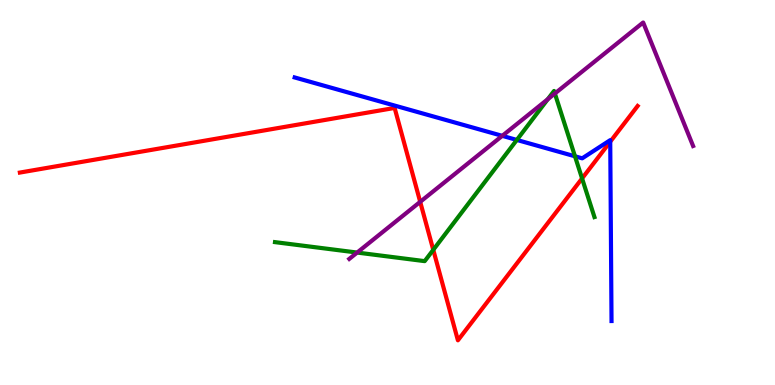[{'lines': ['blue', 'red'], 'intersections': [{'x': 7.87, 'y': 6.32}]}, {'lines': ['green', 'red'], 'intersections': [{'x': 5.59, 'y': 3.51}, {'x': 7.51, 'y': 5.37}]}, {'lines': ['purple', 'red'], 'intersections': [{'x': 5.42, 'y': 4.76}]}, {'lines': ['blue', 'green'], 'intersections': [{'x': 6.67, 'y': 6.37}, {'x': 7.42, 'y': 5.94}]}, {'lines': ['blue', 'purple'], 'intersections': [{'x': 6.48, 'y': 6.47}]}, {'lines': ['green', 'purple'], 'intersections': [{'x': 4.61, 'y': 3.44}, {'x': 7.07, 'y': 7.42}, {'x': 7.16, 'y': 7.57}]}]